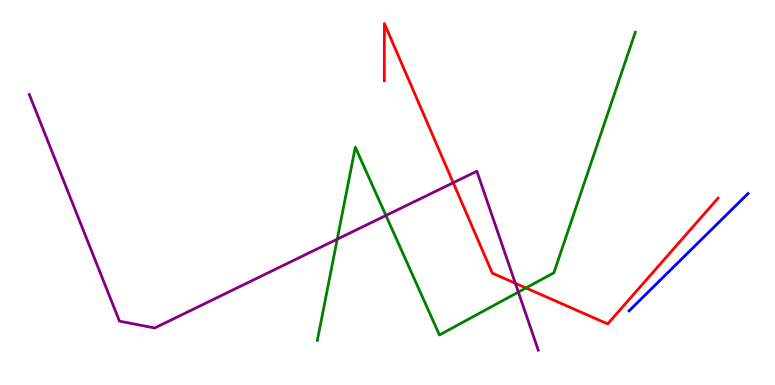[{'lines': ['blue', 'red'], 'intersections': []}, {'lines': ['green', 'red'], 'intersections': [{'x': 6.79, 'y': 2.52}]}, {'lines': ['purple', 'red'], 'intersections': [{'x': 5.85, 'y': 5.25}, {'x': 6.65, 'y': 2.64}]}, {'lines': ['blue', 'green'], 'intersections': []}, {'lines': ['blue', 'purple'], 'intersections': []}, {'lines': ['green', 'purple'], 'intersections': [{'x': 4.35, 'y': 3.79}, {'x': 4.98, 'y': 4.4}, {'x': 6.69, 'y': 2.41}]}]